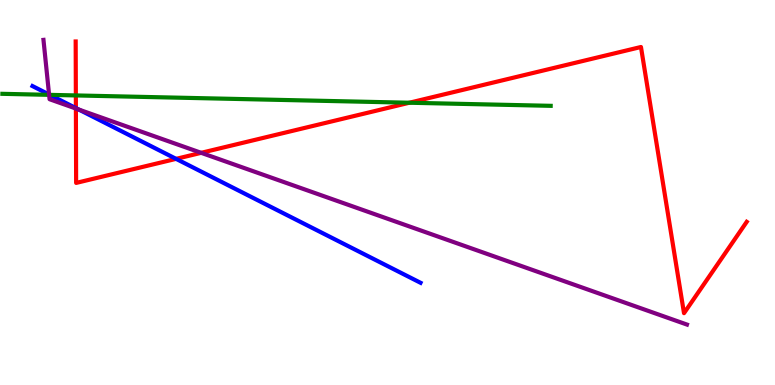[{'lines': ['blue', 'red'], 'intersections': [{'x': 0.979, 'y': 7.19}, {'x': 2.27, 'y': 5.87}]}, {'lines': ['green', 'red'], 'intersections': [{'x': 0.979, 'y': 7.52}, {'x': 5.28, 'y': 7.33}]}, {'lines': ['purple', 'red'], 'intersections': [{'x': 0.979, 'y': 7.18}, {'x': 2.6, 'y': 6.03}]}, {'lines': ['blue', 'green'], 'intersections': [{'x': 0.643, 'y': 7.54}]}, {'lines': ['blue', 'purple'], 'intersections': [{'x': 0.633, 'y': 7.55}, {'x': 1.02, 'y': 7.15}]}, {'lines': ['green', 'purple'], 'intersections': [{'x': 0.634, 'y': 7.54}]}]